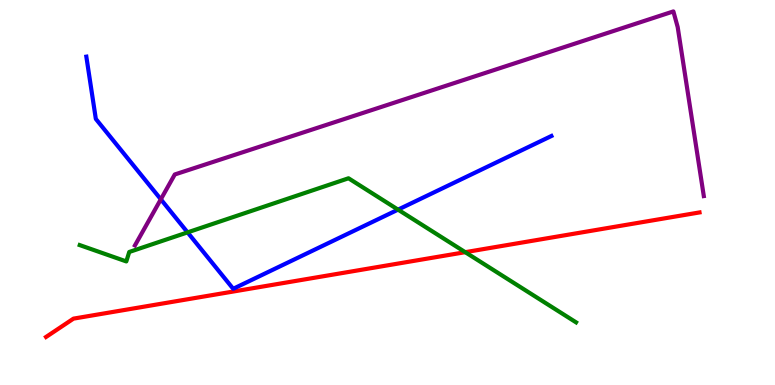[{'lines': ['blue', 'red'], 'intersections': []}, {'lines': ['green', 'red'], 'intersections': [{'x': 6.0, 'y': 3.45}]}, {'lines': ['purple', 'red'], 'intersections': []}, {'lines': ['blue', 'green'], 'intersections': [{'x': 2.42, 'y': 3.96}, {'x': 5.14, 'y': 4.55}]}, {'lines': ['blue', 'purple'], 'intersections': [{'x': 2.08, 'y': 4.82}]}, {'lines': ['green', 'purple'], 'intersections': []}]